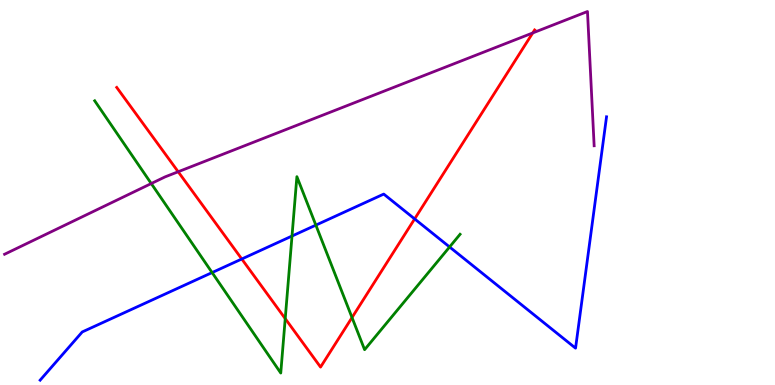[{'lines': ['blue', 'red'], 'intersections': [{'x': 3.12, 'y': 3.27}, {'x': 5.35, 'y': 4.31}]}, {'lines': ['green', 'red'], 'intersections': [{'x': 3.68, 'y': 1.72}, {'x': 4.54, 'y': 1.75}]}, {'lines': ['purple', 'red'], 'intersections': [{'x': 2.3, 'y': 5.54}, {'x': 6.87, 'y': 9.14}]}, {'lines': ['blue', 'green'], 'intersections': [{'x': 2.74, 'y': 2.92}, {'x': 3.77, 'y': 3.87}, {'x': 4.08, 'y': 4.15}, {'x': 5.8, 'y': 3.59}]}, {'lines': ['blue', 'purple'], 'intersections': []}, {'lines': ['green', 'purple'], 'intersections': [{'x': 1.95, 'y': 5.23}]}]